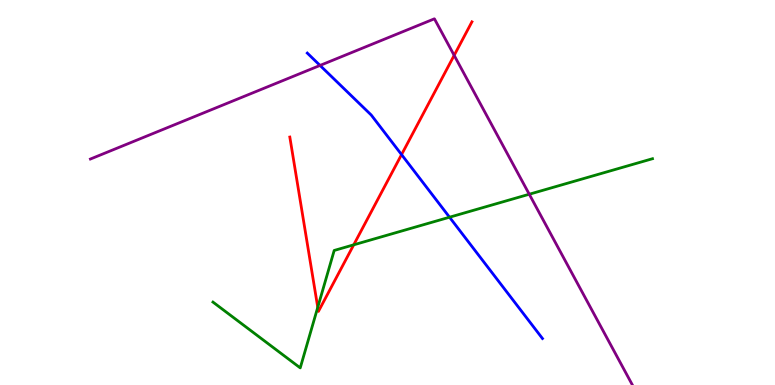[{'lines': ['blue', 'red'], 'intersections': [{'x': 5.18, 'y': 5.98}]}, {'lines': ['green', 'red'], 'intersections': [{'x': 4.1, 'y': 2.02}, {'x': 4.56, 'y': 3.64}]}, {'lines': ['purple', 'red'], 'intersections': [{'x': 5.86, 'y': 8.56}]}, {'lines': ['blue', 'green'], 'intersections': [{'x': 5.8, 'y': 4.36}]}, {'lines': ['blue', 'purple'], 'intersections': [{'x': 4.13, 'y': 8.3}]}, {'lines': ['green', 'purple'], 'intersections': [{'x': 6.83, 'y': 4.95}]}]